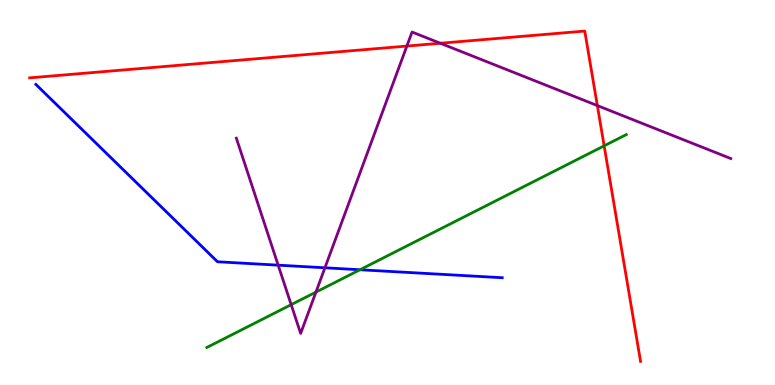[{'lines': ['blue', 'red'], 'intersections': []}, {'lines': ['green', 'red'], 'intersections': [{'x': 7.8, 'y': 6.21}]}, {'lines': ['purple', 'red'], 'intersections': [{'x': 5.25, 'y': 8.8}, {'x': 5.68, 'y': 8.88}, {'x': 7.71, 'y': 7.26}]}, {'lines': ['blue', 'green'], 'intersections': [{'x': 4.65, 'y': 2.99}]}, {'lines': ['blue', 'purple'], 'intersections': [{'x': 3.59, 'y': 3.11}, {'x': 4.19, 'y': 3.04}]}, {'lines': ['green', 'purple'], 'intersections': [{'x': 3.76, 'y': 2.09}, {'x': 4.08, 'y': 2.41}]}]